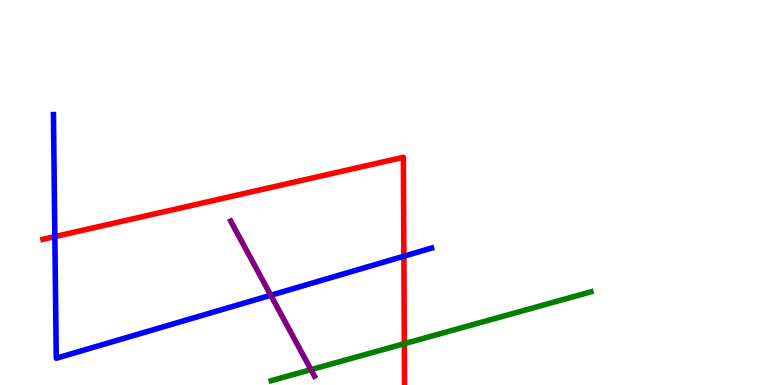[{'lines': ['blue', 'red'], 'intersections': [{'x': 0.708, 'y': 3.85}, {'x': 5.21, 'y': 3.35}]}, {'lines': ['green', 'red'], 'intersections': [{'x': 5.22, 'y': 1.07}]}, {'lines': ['purple', 'red'], 'intersections': []}, {'lines': ['blue', 'green'], 'intersections': []}, {'lines': ['blue', 'purple'], 'intersections': [{'x': 3.49, 'y': 2.33}]}, {'lines': ['green', 'purple'], 'intersections': [{'x': 4.01, 'y': 0.399}]}]